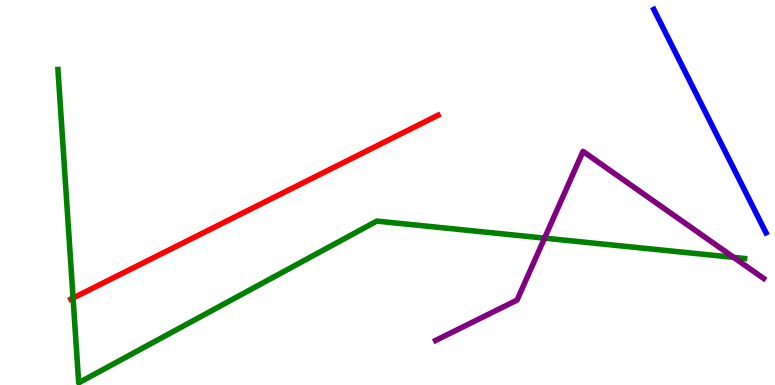[{'lines': ['blue', 'red'], 'intersections': []}, {'lines': ['green', 'red'], 'intersections': [{'x': 0.943, 'y': 2.26}]}, {'lines': ['purple', 'red'], 'intersections': []}, {'lines': ['blue', 'green'], 'intersections': []}, {'lines': ['blue', 'purple'], 'intersections': []}, {'lines': ['green', 'purple'], 'intersections': [{'x': 7.03, 'y': 3.81}, {'x': 9.47, 'y': 3.32}]}]